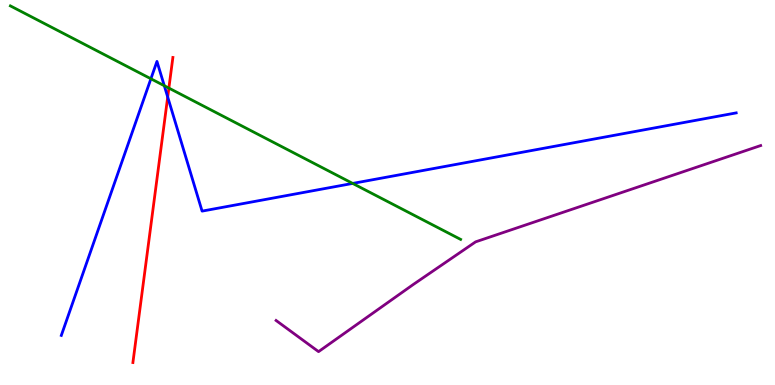[{'lines': ['blue', 'red'], 'intersections': [{'x': 2.16, 'y': 7.48}]}, {'lines': ['green', 'red'], 'intersections': [{'x': 2.18, 'y': 7.71}]}, {'lines': ['purple', 'red'], 'intersections': []}, {'lines': ['blue', 'green'], 'intersections': [{'x': 1.95, 'y': 7.95}, {'x': 2.12, 'y': 7.77}, {'x': 4.55, 'y': 5.24}]}, {'lines': ['blue', 'purple'], 'intersections': []}, {'lines': ['green', 'purple'], 'intersections': []}]